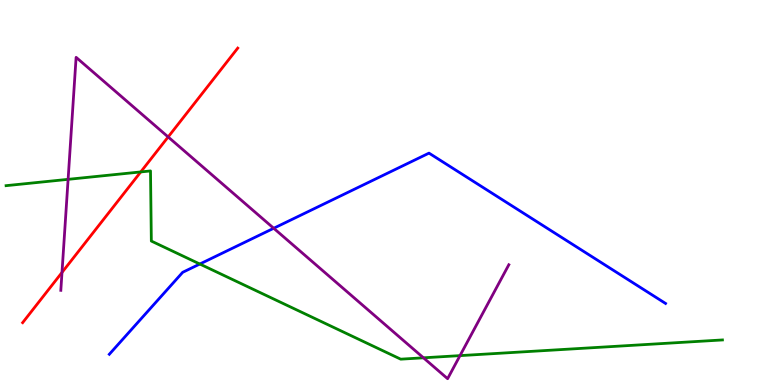[{'lines': ['blue', 'red'], 'intersections': []}, {'lines': ['green', 'red'], 'intersections': [{'x': 1.82, 'y': 5.53}]}, {'lines': ['purple', 'red'], 'intersections': [{'x': 0.8, 'y': 2.92}, {'x': 2.17, 'y': 6.44}]}, {'lines': ['blue', 'green'], 'intersections': [{'x': 2.58, 'y': 3.14}]}, {'lines': ['blue', 'purple'], 'intersections': [{'x': 3.53, 'y': 4.07}]}, {'lines': ['green', 'purple'], 'intersections': [{'x': 0.879, 'y': 5.34}, {'x': 5.46, 'y': 0.706}, {'x': 5.94, 'y': 0.763}]}]